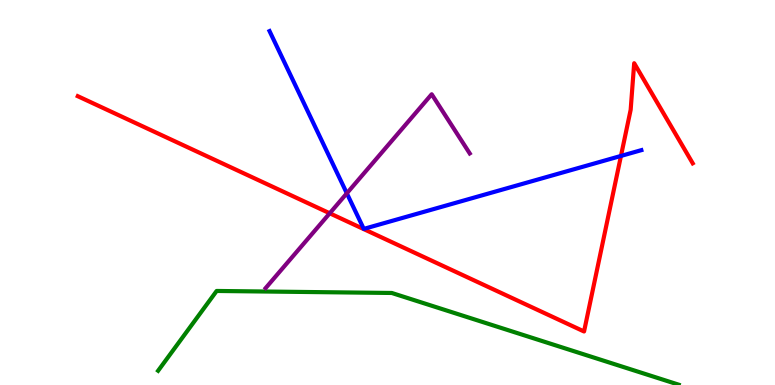[{'lines': ['blue', 'red'], 'intersections': [{'x': 8.01, 'y': 5.95}]}, {'lines': ['green', 'red'], 'intersections': []}, {'lines': ['purple', 'red'], 'intersections': [{'x': 4.25, 'y': 4.46}]}, {'lines': ['blue', 'green'], 'intersections': []}, {'lines': ['blue', 'purple'], 'intersections': [{'x': 4.48, 'y': 4.98}]}, {'lines': ['green', 'purple'], 'intersections': []}]